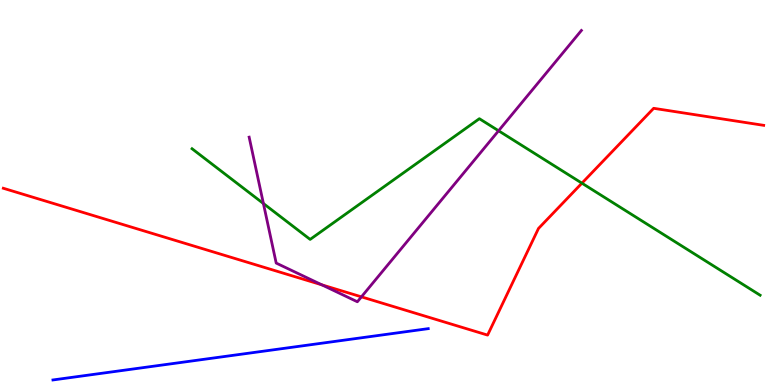[{'lines': ['blue', 'red'], 'intersections': []}, {'lines': ['green', 'red'], 'intersections': [{'x': 7.51, 'y': 5.24}]}, {'lines': ['purple', 'red'], 'intersections': [{'x': 4.15, 'y': 2.6}, {'x': 4.66, 'y': 2.29}]}, {'lines': ['blue', 'green'], 'intersections': []}, {'lines': ['blue', 'purple'], 'intersections': []}, {'lines': ['green', 'purple'], 'intersections': [{'x': 3.4, 'y': 4.71}, {'x': 6.43, 'y': 6.6}]}]